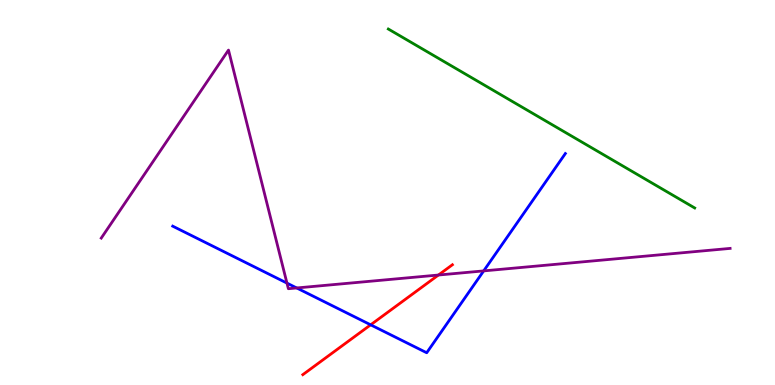[{'lines': ['blue', 'red'], 'intersections': [{'x': 4.78, 'y': 1.56}]}, {'lines': ['green', 'red'], 'intersections': []}, {'lines': ['purple', 'red'], 'intersections': [{'x': 5.66, 'y': 2.86}]}, {'lines': ['blue', 'green'], 'intersections': []}, {'lines': ['blue', 'purple'], 'intersections': [{'x': 3.7, 'y': 2.65}, {'x': 3.83, 'y': 2.52}, {'x': 6.24, 'y': 2.96}]}, {'lines': ['green', 'purple'], 'intersections': []}]